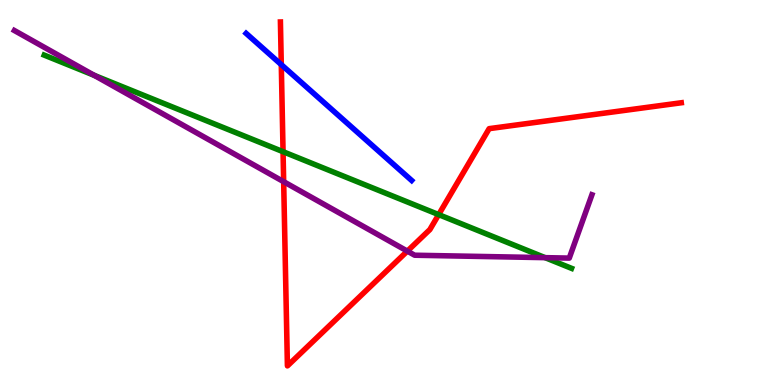[{'lines': ['blue', 'red'], 'intersections': [{'x': 3.63, 'y': 8.32}]}, {'lines': ['green', 'red'], 'intersections': [{'x': 3.65, 'y': 6.06}, {'x': 5.66, 'y': 4.43}]}, {'lines': ['purple', 'red'], 'intersections': [{'x': 3.66, 'y': 5.28}, {'x': 5.26, 'y': 3.48}]}, {'lines': ['blue', 'green'], 'intersections': []}, {'lines': ['blue', 'purple'], 'intersections': []}, {'lines': ['green', 'purple'], 'intersections': [{'x': 1.22, 'y': 8.04}, {'x': 7.03, 'y': 3.31}]}]